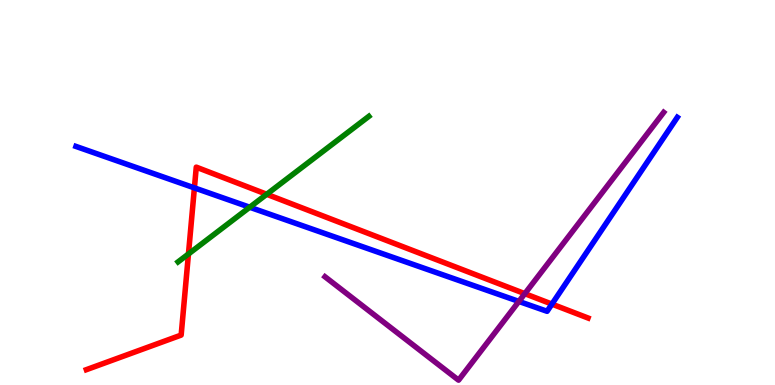[{'lines': ['blue', 'red'], 'intersections': [{'x': 2.51, 'y': 5.12}, {'x': 7.12, 'y': 2.1}]}, {'lines': ['green', 'red'], 'intersections': [{'x': 2.43, 'y': 3.4}, {'x': 3.44, 'y': 4.95}]}, {'lines': ['purple', 'red'], 'intersections': [{'x': 6.77, 'y': 2.37}]}, {'lines': ['blue', 'green'], 'intersections': [{'x': 3.22, 'y': 4.62}]}, {'lines': ['blue', 'purple'], 'intersections': [{'x': 6.7, 'y': 2.17}]}, {'lines': ['green', 'purple'], 'intersections': []}]